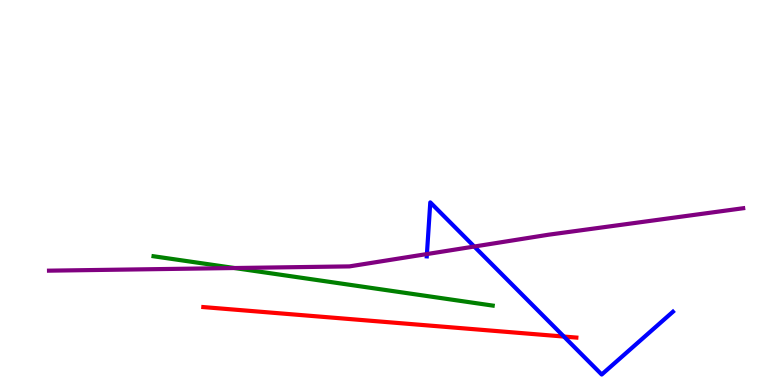[{'lines': ['blue', 'red'], 'intersections': [{'x': 7.28, 'y': 1.26}]}, {'lines': ['green', 'red'], 'intersections': []}, {'lines': ['purple', 'red'], 'intersections': []}, {'lines': ['blue', 'green'], 'intersections': []}, {'lines': ['blue', 'purple'], 'intersections': [{'x': 5.51, 'y': 3.4}, {'x': 6.12, 'y': 3.6}]}, {'lines': ['green', 'purple'], 'intersections': [{'x': 3.03, 'y': 3.04}]}]